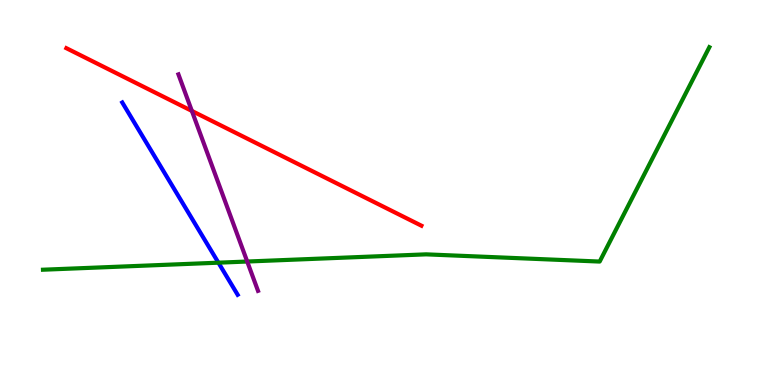[{'lines': ['blue', 'red'], 'intersections': []}, {'lines': ['green', 'red'], 'intersections': []}, {'lines': ['purple', 'red'], 'intersections': [{'x': 2.48, 'y': 7.12}]}, {'lines': ['blue', 'green'], 'intersections': [{'x': 2.82, 'y': 3.18}]}, {'lines': ['blue', 'purple'], 'intersections': []}, {'lines': ['green', 'purple'], 'intersections': [{'x': 3.19, 'y': 3.21}]}]